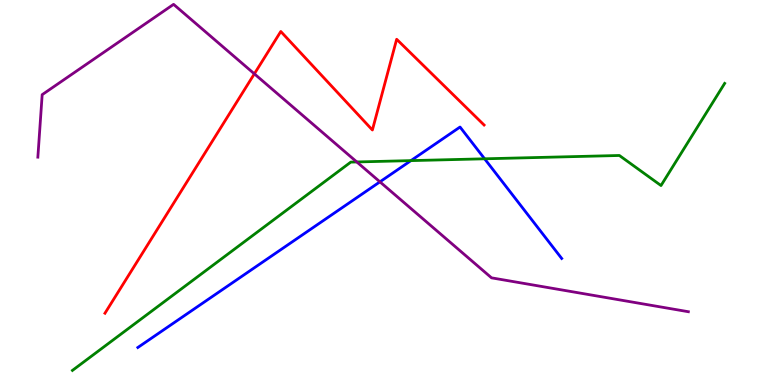[{'lines': ['blue', 'red'], 'intersections': []}, {'lines': ['green', 'red'], 'intersections': []}, {'lines': ['purple', 'red'], 'intersections': [{'x': 3.28, 'y': 8.08}]}, {'lines': ['blue', 'green'], 'intersections': [{'x': 5.3, 'y': 5.83}, {'x': 6.25, 'y': 5.88}]}, {'lines': ['blue', 'purple'], 'intersections': [{'x': 4.9, 'y': 5.28}]}, {'lines': ['green', 'purple'], 'intersections': [{'x': 4.6, 'y': 5.79}]}]